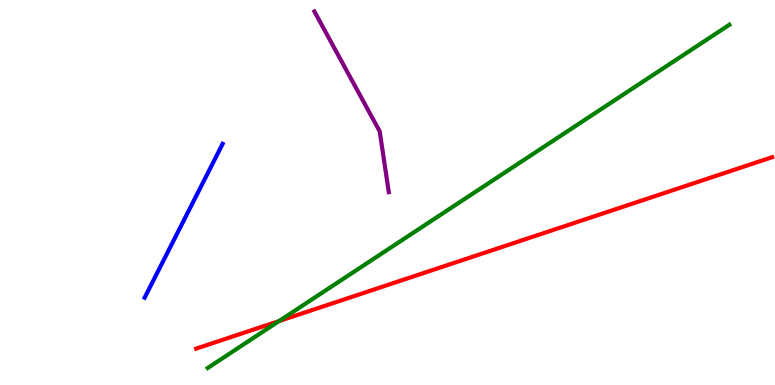[{'lines': ['blue', 'red'], 'intersections': []}, {'lines': ['green', 'red'], 'intersections': [{'x': 3.6, 'y': 1.66}]}, {'lines': ['purple', 'red'], 'intersections': []}, {'lines': ['blue', 'green'], 'intersections': []}, {'lines': ['blue', 'purple'], 'intersections': []}, {'lines': ['green', 'purple'], 'intersections': []}]